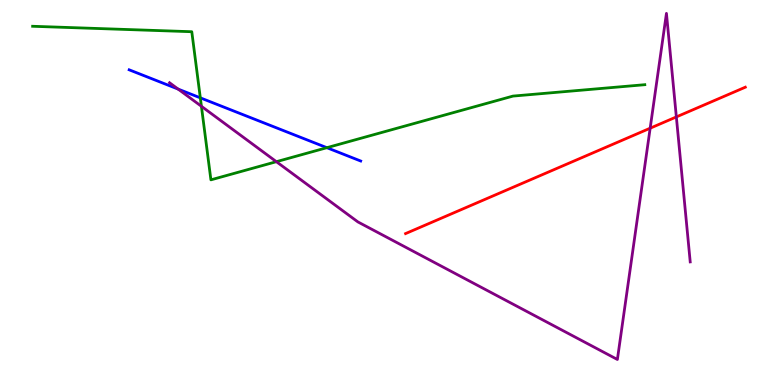[{'lines': ['blue', 'red'], 'intersections': []}, {'lines': ['green', 'red'], 'intersections': []}, {'lines': ['purple', 'red'], 'intersections': [{'x': 8.39, 'y': 6.67}, {'x': 8.73, 'y': 6.96}]}, {'lines': ['blue', 'green'], 'intersections': [{'x': 2.58, 'y': 7.46}, {'x': 4.22, 'y': 6.16}]}, {'lines': ['blue', 'purple'], 'intersections': [{'x': 2.3, 'y': 7.69}]}, {'lines': ['green', 'purple'], 'intersections': [{'x': 2.6, 'y': 7.24}, {'x': 3.57, 'y': 5.8}]}]